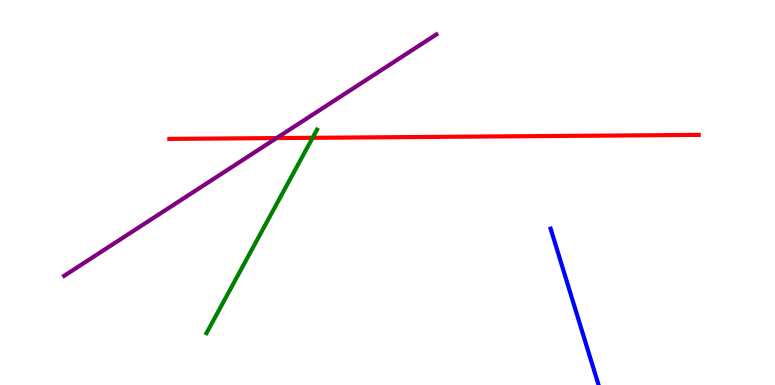[{'lines': ['blue', 'red'], 'intersections': []}, {'lines': ['green', 'red'], 'intersections': [{'x': 4.03, 'y': 6.42}]}, {'lines': ['purple', 'red'], 'intersections': [{'x': 3.57, 'y': 6.41}]}, {'lines': ['blue', 'green'], 'intersections': []}, {'lines': ['blue', 'purple'], 'intersections': []}, {'lines': ['green', 'purple'], 'intersections': []}]